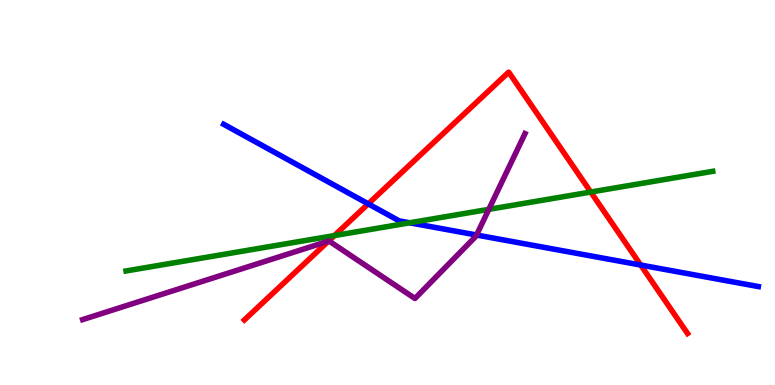[{'lines': ['blue', 'red'], 'intersections': [{'x': 4.75, 'y': 4.71}, {'x': 8.27, 'y': 3.12}]}, {'lines': ['green', 'red'], 'intersections': [{'x': 4.31, 'y': 3.88}, {'x': 7.62, 'y': 5.01}]}, {'lines': ['purple', 'red'], 'intersections': [{'x': 4.24, 'y': 3.74}]}, {'lines': ['blue', 'green'], 'intersections': [{'x': 5.29, 'y': 4.21}]}, {'lines': ['blue', 'purple'], 'intersections': [{'x': 6.15, 'y': 3.9}]}, {'lines': ['green', 'purple'], 'intersections': [{'x': 6.31, 'y': 4.56}]}]